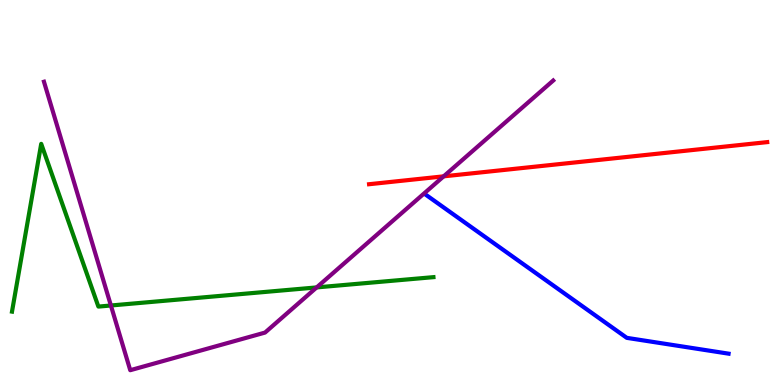[{'lines': ['blue', 'red'], 'intersections': []}, {'lines': ['green', 'red'], 'intersections': []}, {'lines': ['purple', 'red'], 'intersections': [{'x': 5.72, 'y': 5.42}]}, {'lines': ['blue', 'green'], 'intersections': []}, {'lines': ['blue', 'purple'], 'intersections': []}, {'lines': ['green', 'purple'], 'intersections': [{'x': 1.43, 'y': 2.07}, {'x': 4.09, 'y': 2.53}]}]